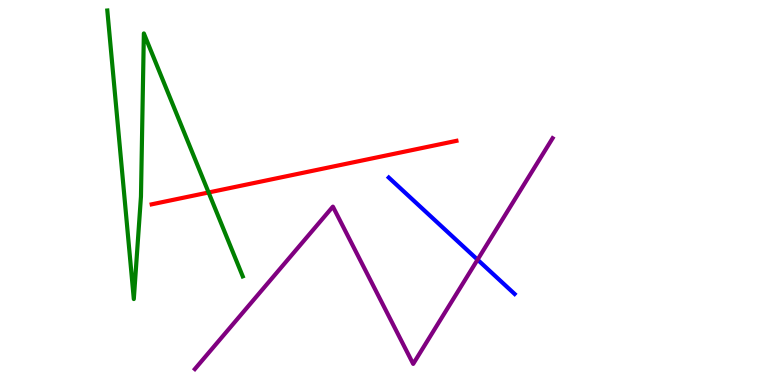[{'lines': ['blue', 'red'], 'intersections': []}, {'lines': ['green', 'red'], 'intersections': [{'x': 2.69, 'y': 5.0}]}, {'lines': ['purple', 'red'], 'intersections': []}, {'lines': ['blue', 'green'], 'intersections': []}, {'lines': ['blue', 'purple'], 'intersections': [{'x': 6.16, 'y': 3.25}]}, {'lines': ['green', 'purple'], 'intersections': []}]